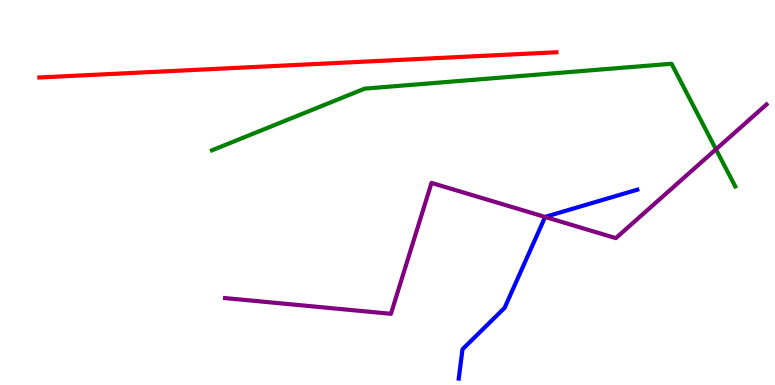[{'lines': ['blue', 'red'], 'intersections': []}, {'lines': ['green', 'red'], 'intersections': []}, {'lines': ['purple', 'red'], 'intersections': []}, {'lines': ['blue', 'green'], 'intersections': []}, {'lines': ['blue', 'purple'], 'intersections': [{'x': 7.03, 'y': 4.36}]}, {'lines': ['green', 'purple'], 'intersections': [{'x': 9.24, 'y': 6.12}]}]